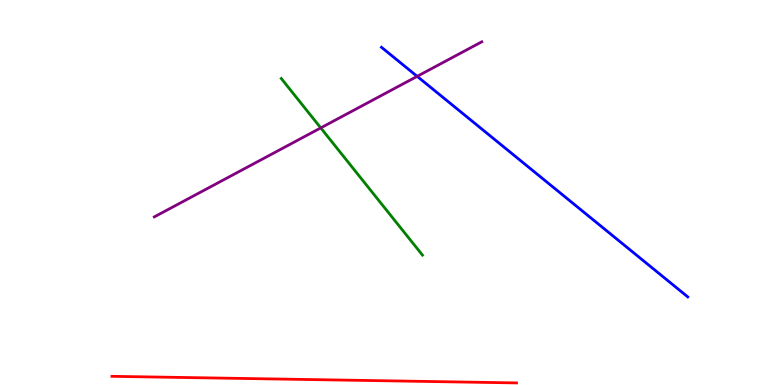[{'lines': ['blue', 'red'], 'intersections': []}, {'lines': ['green', 'red'], 'intersections': []}, {'lines': ['purple', 'red'], 'intersections': []}, {'lines': ['blue', 'green'], 'intersections': []}, {'lines': ['blue', 'purple'], 'intersections': [{'x': 5.38, 'y': 8.02}]}, {'lines': ['green', 'purple'], 'intersections': [{'x': 4.14, 'y': 6.68}]}]